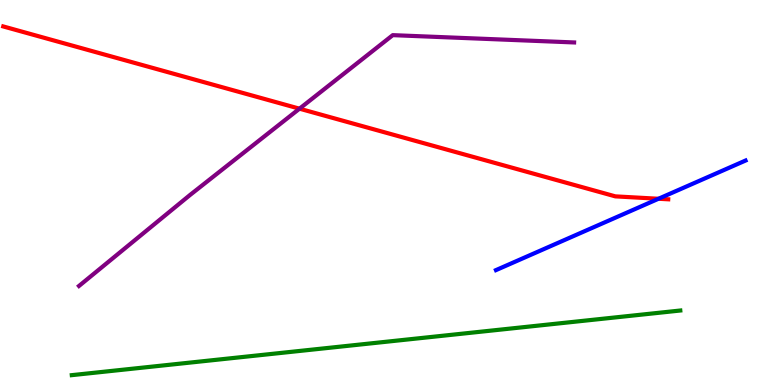[{'lines': ['blue', 'red'], 'intersections': [{'x': 8.5, 'y': 4.84}]}, {'lines': ['green', 'red'], 'intersections': []}, {'lines': ['purple', 'red'], 'intersections': [{'x': 3.86, 'y': 7.18}]}, {'lines': ['blue', 'green'], 'intersections': []}, {'lines': ['blue', 'purple'], 'intersections': []}, {'lines': ['green', 'purple'], 'intersections': []}]